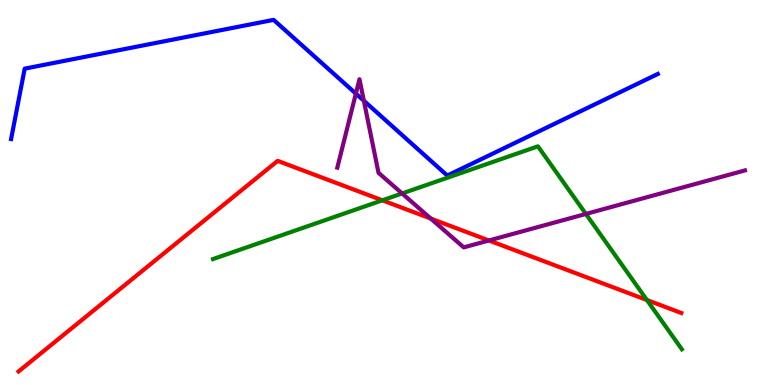[{'lines': ['blue', 'red'], 'intersections': []}, {'lines': ['green', 'red'], 'intersections': [{'x': 4.93, 'y': 4.8}, {'x': 8.35, 'y': 2.21}]}, {'lines': ['purple', 'red'], 'intersections': [{'x': 5.56, 'y': 4.32}, {'x': 6.31, 'y': 3.75}]}, {'lines': ['blue', 'green'], 'intersections': []}, {'lines': ['blue', 'purple'], 'intersections': [{'x': 4.59, 'y': 7.57}, {'x': 4.7, 'y': 7.38}]}, {'lines': ['green', 'purple'], 'intersections': [{'x': 5.19, 'y': 4.98}, {'x': 7.56, 'y': 4.44}]}]